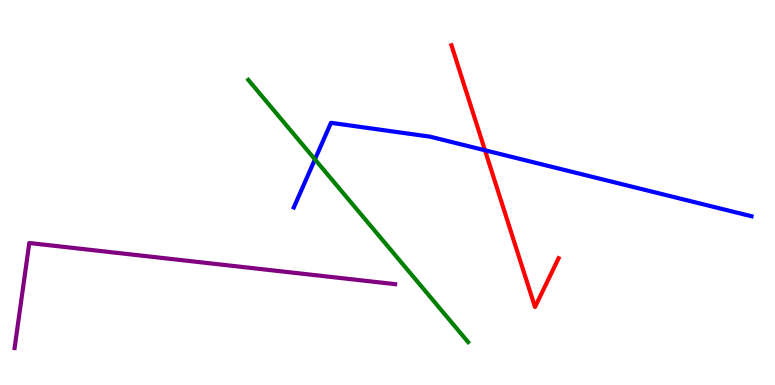[{'lines': ['blue', 'red'], 'intersections': [{'x': 6.26, 'y': 6.1}]}, {'lines': ['green', 'red'], 'intersections': []}, {'lines': ['purple', 'red'], 'intersections': []}, {'lines': ['blue', 'green'], 'intersections': [{'x': 4.06, 'y': 5.86}]}, {'lines': ['blue', 'purple'], 'intersections': []}, {'lines': ['green', 'purple'], 'intersections': []}]